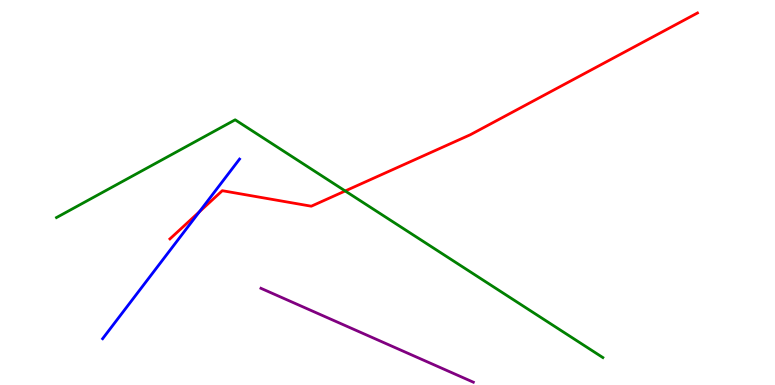[{'lines': ['blue', 'red'], 'intersections': [{'x': 2.57, 'y': 4.5}]}, {'lines': ['green', 'red'], 'intersections': [{'x': 4.45, 'y': 5.04}]}, {'lines': ['purple', 'red'], 'intersections': []}, {'lines': ['blue', 'green'], 'intersections': []}, {'lines': ['blue', 'purple'], 'intersections': []}, {'lines': ['green', 'purple'], 'intersections': []}]